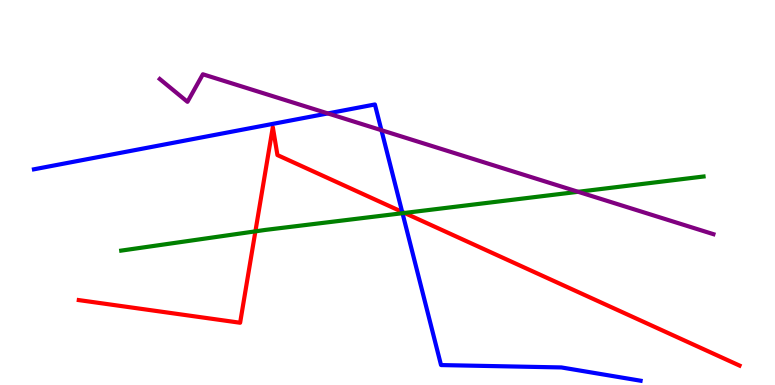[{'lines': ['blue', 'red'], 'intersections': [{'x': 5.19, 'y': 4.5}]}, {'lines': ['green', 'red'], 'intersections': [{'x': 3.3, 'y': 3.99}, {'x': 5.22, 'y': 4.47}]}, {'lines': ['purple', 'red'], 'intersections': []}, {'lines': ['blue', 'green'], 'intersections': [{'x': 5.19, 'y': 4.46}]}, {'lines': ['blue', 'purple'], 'intersections': [{'x': 4.23, 'y': 7.05}, {'x': 4.92, 'y': 6.62}]}, {'lines': ['green', 'purple'], 'intersections': [{'x': 7.46, 'y': 5.02}]}]